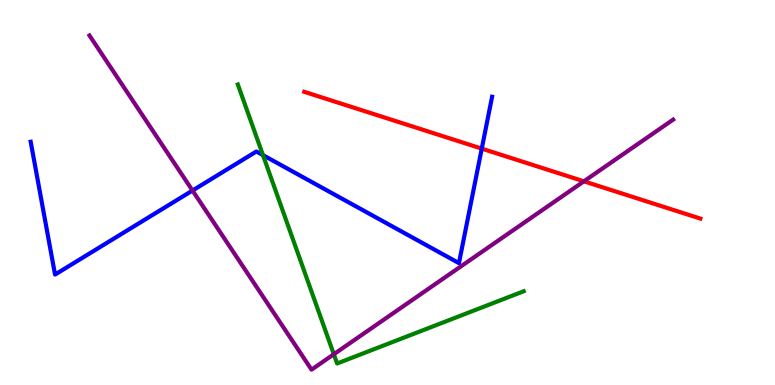[{'lines': ['blue', 'red'], 'intersections': [{'x': 6.22, 'y': 6.14}]}, {'lines': ['green', 'red'], 'intersections': []}, {'lines': ['purple', 'red'], 'intersections': [{'x': 7.53, 'y': 5.29}]}, {'lines': ['blue', 'green'], 'intersections': [{'x': 3.39, 'y': 5.97}]}, {'lines': ['blue', 'purple'], 'intersections': [{'x': 2.48, 'y': 5.05}]}, {'lines': ['green', 'purple'], 'intersections': [{'x': 4.31, 'y': 0.799}]}]